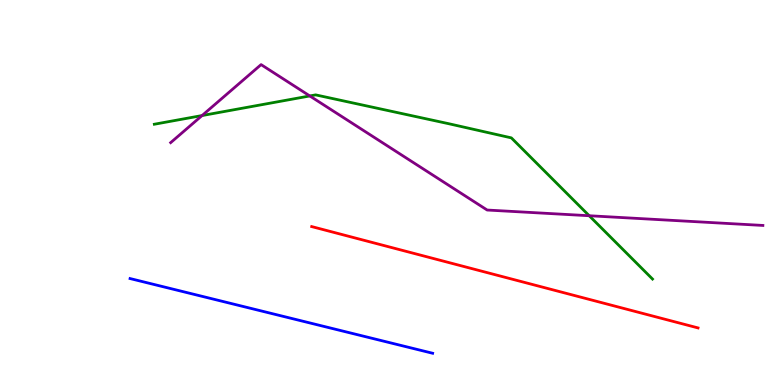[{'lines': ['blue', 'red'], 'intersections': []}, {'lines': ['green', 'red'], 'intersections': []}, {'lines': ['purple', 'red'], 'intersections': []}, {'lines': ['blue', 'green'], 'intersections': []}, {'lines': ['blue', 'purple'], 'intersections': []}, {'lines': ['green', 'purple'], 'intersections': [{'x': 2.61, 'y': 7.0}, {'x': 4.0, 'y': 7.51}, {'x': 7.6, 'y': 4.4}]}]